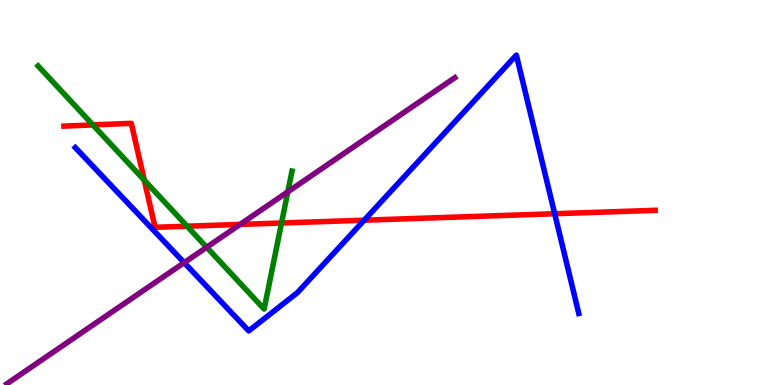[{'lines': ['blue', 'red'], 'intersections': [{'x': 4.7, 'y': 4.28}, {'x': 7.16, 'y': 4.45}]}, {'lines': ['green', 'red'], 'intersections': [{'x': 1.2, 'y': 6.76}, {'x': 1.86, 'y': 5.32}, {'x': 2.41, 'y': 4.12}, {'x': 3.63, 'y': 4.21}]}, {'lines': ['purple', 'red'], 'intersections': [{'x': 3.1, 'y': 4.17}]}, {'lines': ['blue', 'green'], 'intersections': []}, {'lines': ['blue', 'purple'], 'intersections': [{'x': 2.38, 'y': 3.18}]}, {'lines': ['green', 'purple'], 'intersections': [{'x': 2.67, 'y': 3.58}, {'x': 3.71, 'y': 5.02}]}]